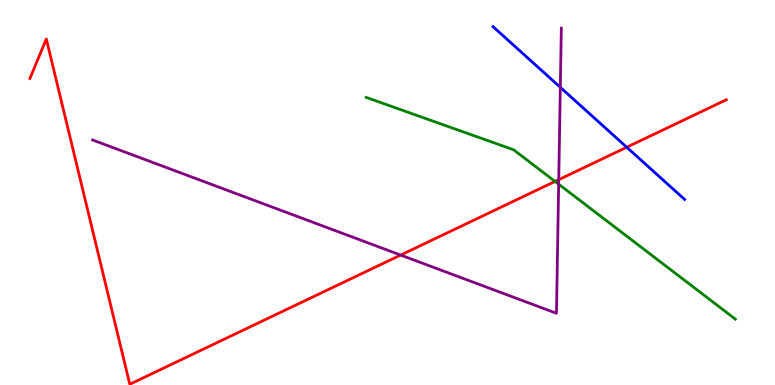[{'lines': ['blue', 'red'], 'intersections': [{'x': 8.09, 'y': 6.18}]}, {'lines': ['green', 'red'], 'intersections': [{'x': 7.16, 'y': 5.29}]}, {'lines': ['purple', 'red'], 'intersections': [{'x': 5.17, 'y': 3.37}, {'x': 7.21, 'y': 5.33}]}, {'lines': ['blue', 'green'], 'intersections': []}, {'lines': ['blue', 'purple'], 'intersections': [{'x': 7.23, 'y': 7.73}]}, {'lines': ['green', 'purple'], 'intersections': [{'x': 7.21, 'y': 5.22}]}]